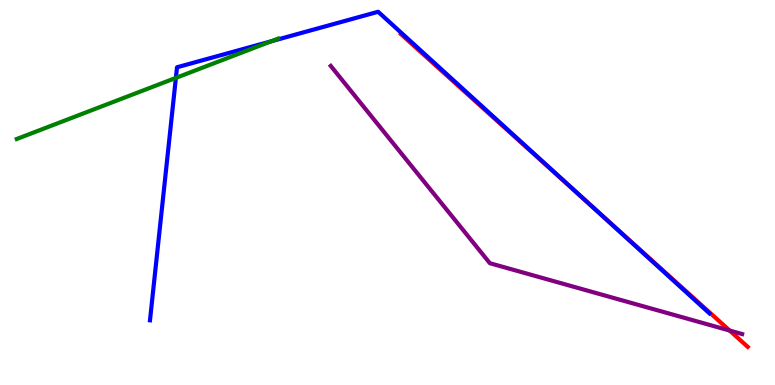[{'lines': ['blue', 'red'], 'intersections': [{'x': 7.61, 'y': 4.68}]}, {'lines': ['green', 'red'], 'intersections': []}, {'lines': ['purple', 'red'], 'intersections': [{'x': 9.41, 'y': 1.41}]}, {'lines': ['blue', 'green'], 'intersections': [{'x': 2.27, 'y': 7.98}, {'x': 3.5, 'y': 8.93}]}, {'lines': ['blue', 'purple'], 'intersections': []}, {'lines': ['green', 'purple'], 'intersections': []}]